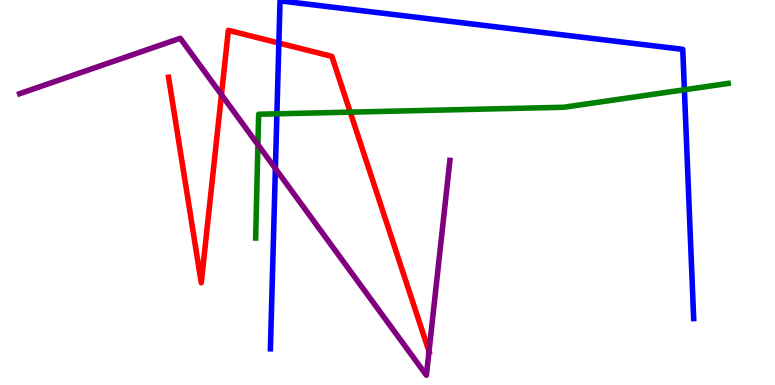[{'lines': ['blue', 'red'], 'intersections': [{'x': 3.6, 'y': 8.88}]}, {'lines': ['green', 'red'], 'intersections': [{'x': 4.52, 'y': 7.09}]}, {'lines': ['purple', 'red'], 'intersections': [{'x': 2.86, 'y': 7.54}, {'x': 5.54, 'y': 0.873}]}, {'lines': ['blue', 'green'], 'intersections': [{'x': 3.57, 'y': 7.04}, {'x': 8.83, 'y': 7.67}]}, {'lines': ['blue', 'purple'], 'intersections': [{'x': 3.55, 'y': 5.62}]}, {'lines': ['green', 'purple'], 'intersections': [{'x': 3.33, 'y': 6.24}]}]